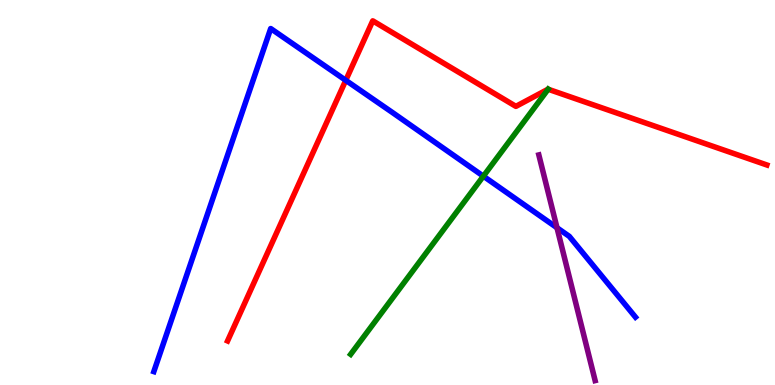[{'lines': ['blue', 'red'], 'intersections': [{'x': 4.46, 'y': 7.91}]}, {'lines': ['green', 'red'], 'intersections': [{'x': 7.07, 'y': 7.68}]}, {'lines': ['purple', 'red'], 'intersections': []}, {'lines': ['blue', 'green'], 'intersections': [{'x': 6.24, 'y': 5.42}]}, {'lines': ['blue', 'purple'], 'intersections': [{'x': 7.19, 'y': 4.08}]}, {'lines': ['green', 'purple'], 'intersections': []}]